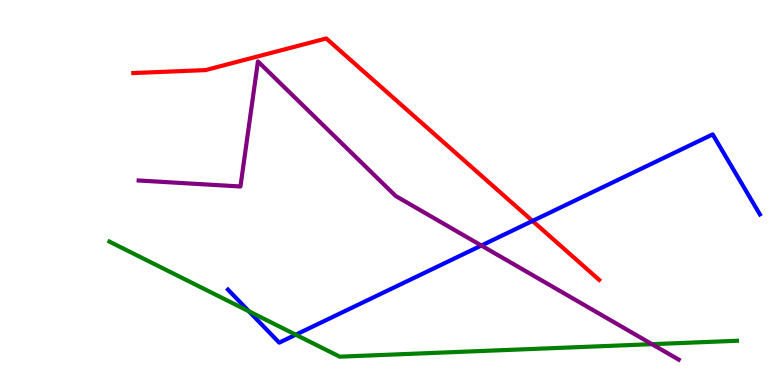[{'lines': ['blue', 'red'], 'intersections': [{'x': 6.87, 'y': 4.26}]}, {'lines': ['green', 'red'], 'intersections': []}, {'lines': ['purple', 'red'], 'intersections': []}, {'lines': ['blue', 'green'], 'intersections': [{'x': 3.21, 'y': 1.91}, {'x': 3.82, 'y': 1.31}]}, {'lines': ['blue', 'purple'], 'intersections': [{'x': 6.21, 'y': 3.62}]}, {'lines': ['green', 'purple'], 'intersections': [{'x': 8.41, 'y': 1.06}]}]